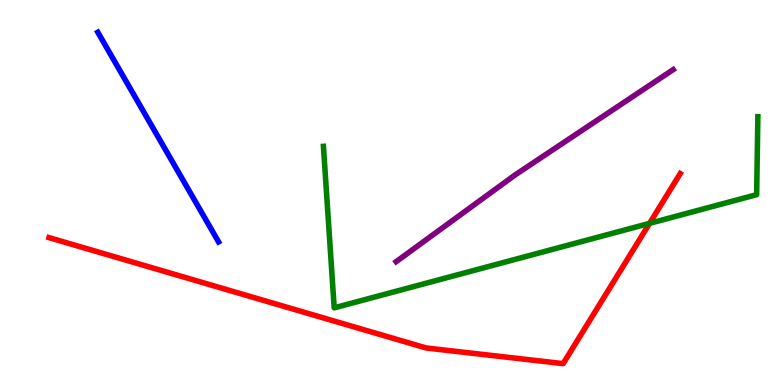[{'lines': ['blue', 'red'], 'intersections': []}, {'lines': ['green', 'red'], 'intersections': [{'x': 8.38, 'y': 4.2}]}, {'lines': ['purple', 'red'], 'intersections': []}, {'lines': ['blue', 'green'], 'intersections': []}, {'lines': ['blue', 'purple'], 'intersections': []}, {'lines': ['green', 'purple'], 'intersections': []}]